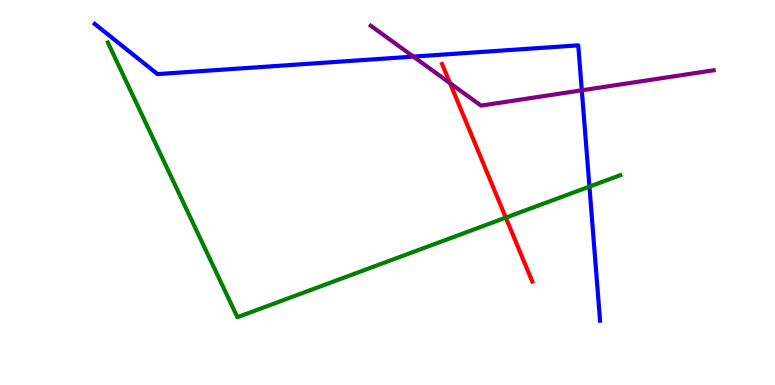[{'lines': ['blue', 'red'], 'intersections': []}, {'lines': ['green', 'red'], 'intersections': [{'x': 6.53, 'y': 4.35}]}, {'lines': ['purple', 'red'], 'intersections': [{'x': 5.81, 'y': 7.84}]}, {'lines': ['blue', 'green'], 'intersections': [{'x': 7.61, 'y': 5.15}]}, {'lines': ['blue', 'purple'], 'intersections': [{'x': 5.33, 'y': 8.53}, {'x': 7.51, 'y': 7.65}]}, {'lines': ['green', 'purple'], 'intersections': []}]